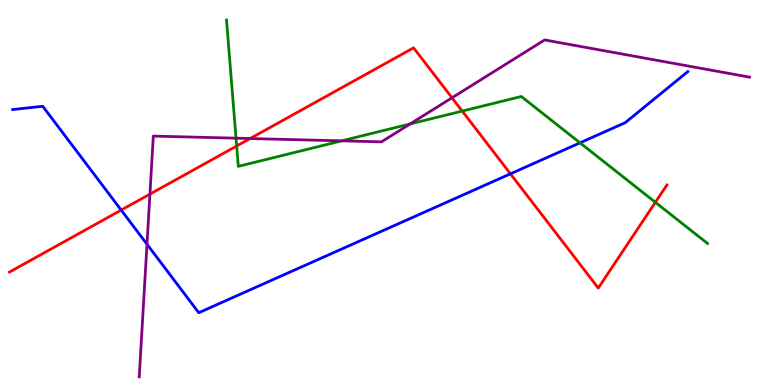[{'lines': ['blue', 'red'], 'intersections': [{'x': 1.56, 'y': 4.54}, {'x': 6.59, 'y': 5.49}]}, {'lines': ['green', 'red'], 'intersections': [{'x': 3.05, 'y': 6.21}, {'x': 5.96, 'y': 7.11}, {'x': 8.46, 'y': 4.75}]}, {'lines': ['purple', 'red'], 'intersections': [{'x': 1.93, 'y': 4.96}, {'x': 3.23, 'y': 6.4}, {'x': 5.83, 'y': 7.46}]}, {'lines': ['blue', 'green'], 'intersections': [{'x': 7.48, 'y': 6.29}]}, {'lines': ['blue', 'purple'], 'intersections': [{'x': 1.9, 'y': 3.66}]}, {'lines': ['green', 'purple'], 'intersections': [{'x': 3.05, 'y': 6.41}, {'x': 4.41, 'y': 6.34}, {'x': 5.29, 'y': 6.78}]}]